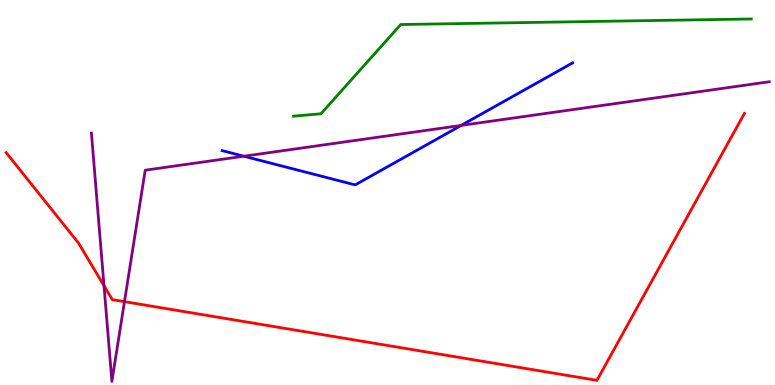[{'lines': ['blue', 'red'], 'intersections': []}, {'lines': ['green', 'red'], 'intersections': []}, {'lines': ['purple', 'red'], 'intersections': [{'x': 1.34, 'y': 2.58}, {'x': 1.61, 'y': 2.16}]}, {'lines': ['blue', 'green'], 'intersections': []}, {'lines': ['blue', 'purple'], 'intersections': [{'x': 3.15, 'y': 5.94}, {'x': 5.95, 'y': 6.74}]}, {'lines': ['green', 'purple'], 'intersections': []}]